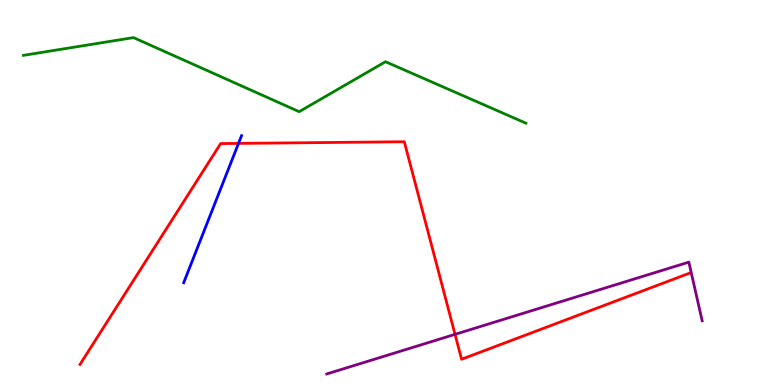[{'lines': ['blue', 'red'], 'intersections': [{'x': 3.08, 'y': 6.28}]}, {'lines': ['green', 'red'], 'intersections': []}, {'lines': ['purple', 'red'], 'intersections': [{'x': 5.87, 'y': 1.32}]}, {'lines': ['blue', 'green'], 'intersections': []}, {'lines': ['blue', 'purple'], 'intersections': []}, {'lines': ['green', 'purple'], 'intersections': []}]